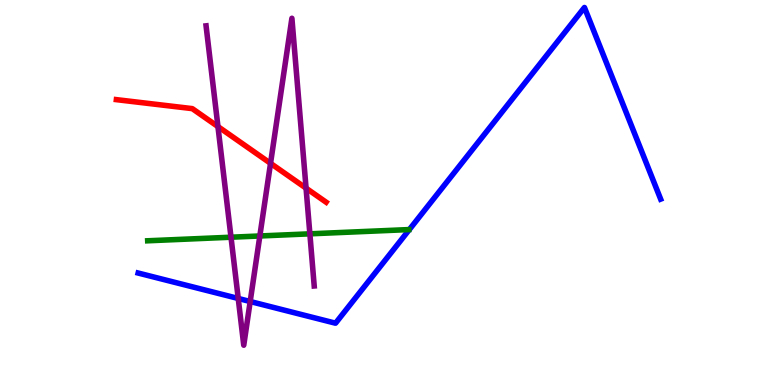[{'lines': ['blue', 'red'], 'intersections': []}, {'lines': ['green', 'red'], 'intersections': []}, {'lines': ['purple', 'red'], 'intersections': [{'x': 2.81, 'y': 6.71}, {'x': 3.49, 'y': 5.76}, {'x': 3.95, 'y': 5.11}]}, {'lines': ['blue', 'green'], 'intersections': []}, {'lines': ['blue', 'purple'], 'intersections': [{'x': 3.07, 'y': 2.25}, {'x': 3.23, 'y': 2.17}]}, {'lines': ['green', 'purple'], 'intersections': [{'x': 2.98, 'y': 3.84}, {'x': 3.35, 'y': 3.87}, {'x': 4.0, 'y': 3.93}]}]